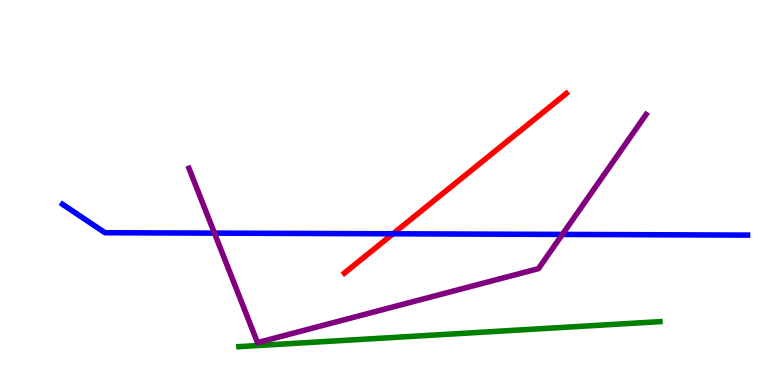[{'lines': ['blue', 'red'], 'intersections': [{'x': 5.07, 'y': 3.93}]}, {'lines': ['green', 'red'], 'intersections': []}, {'lines': ['purple', 'red'], 'intersections': []}, {'lines': ['blue', 'green'], 'intersections': []}, {'lines': ['blue', 'purple'], 'intersections': [{'x': 2.77, 'y': 3.94}, {'x': 7.26, 'y': 3.91}]}, {'lines': ['green', 'purple'], 'intersections': []}]